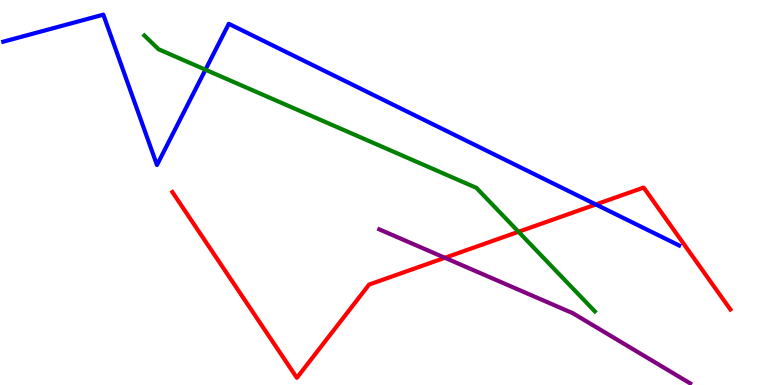[{'lines': ['blue', 'red'], 'intersections': [{'x': 7.69, 'y': 4.69}]}, {'lines': ['green', 'red'], 'intersections': [{'x': 6.69, 'y': 3.98}]}, {'lines': ['purple', 'red'], 'intersections': [{'x': 5.74, 'y': 3.3}]}, {'lines': ['blue', 'green'], 'intersections': [{'x': 2.65, 'y': 8.19}]}, {'lines': ['blue', 'purple'], 'intersections': []}, {'lines': ['green', 'purple'], 'intersections': []}]